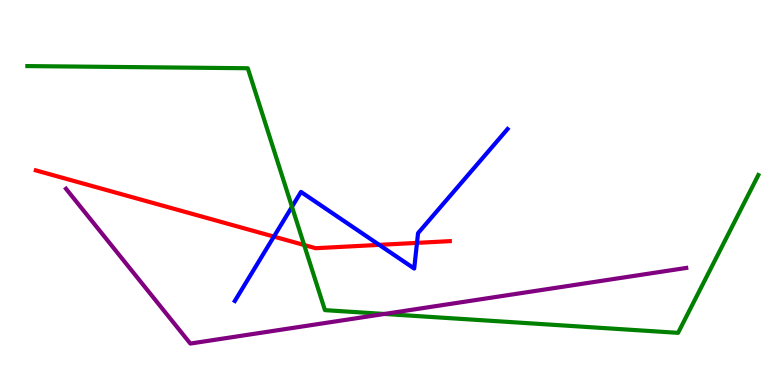[{'lines': ['blue', 'red'], 'intersections': [{'x': 3.53, 'y': 3.85}, {'x': 4.89, 'y': 3.64}, {'x': 5.38, 'y': 3.69}]}, {'lines': ['green', 'red'], 'intersections': [{'x': 3.92, 'y': 3.64}]}, {'lines': ['purple', 'red'], 'intersections': []}, {'lines': ['blue', 'green'], 'intersections': [{'x': 3.77, 'y': 4.63}]}, {'lines': ['blue', 'purple'], 'intersections': []}, {'lines': ['green', 'purple'], 'intersections': [{'x': 4.96, 'y': 1.85}]}]